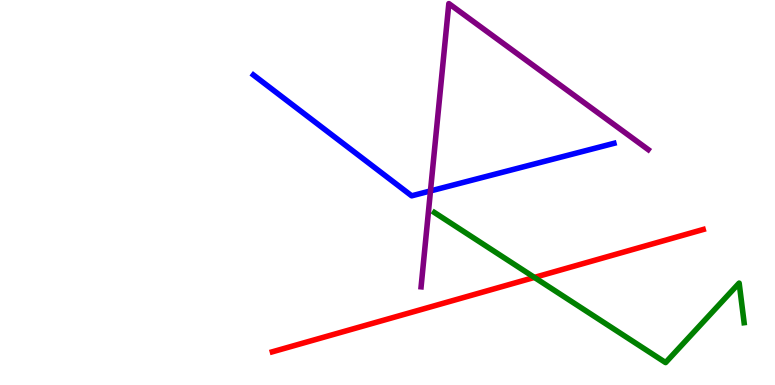[{'lines': ['blue', 'red'], 'intersections': []}, {'lines': ['green', 'red'], 'intersections': [{'x': 6.9, 'y': 2.79}]}, {'lines': ['purple', 'red'], 'intersections': []}, {'lines': ['blue', 'green'], 'intersections': []}, {'lines': ['blue', 'purple'], 'intersections': [{'x': 5.55, 'y': 5.04}]}, {'lines': ['green', 'purple'], 'intersections': []}]